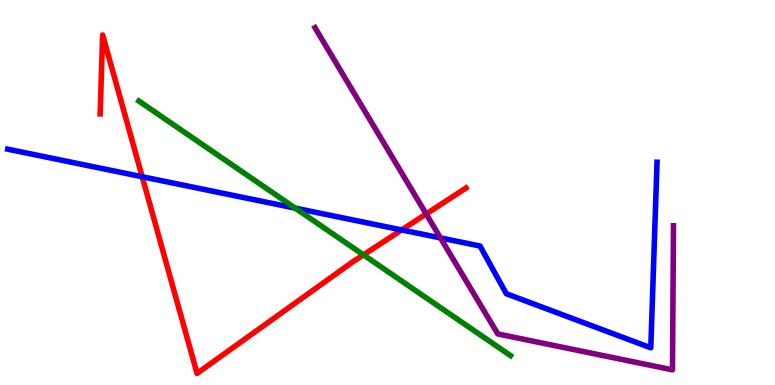[{'lines': ['blue', 'red'], 'intersections': [{'x': 1.83, 'y': 5.41}, {'x': 5.18, 'y': 4.03}]}, {'lines': ['green', 'red'], 'intersections': [{'x': 4.69, 'y': 3.38}]}, {'lines': ['purple', 'red'], 'intersections': [{'x': 5.5, 'y': 4.44}]}, {'lines': ['blue', 'green'], 'intersections': [{'x': 3.81, 'y': 4.59}]}, {'lines': ['blue', 'purple'], 'intersections': [{'x': 5.68, 'y': 3.82}]}, {'lines': ['green', 'purple'], 'intersections': []}]